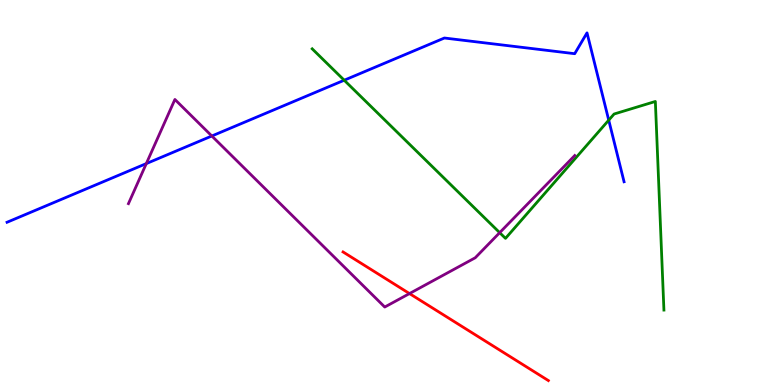[{'lines': ['blue', 'red'], 'intersections': []}, {'lines': ['green', 'red'], 'intersections': []}, {'lines': ['purple', 'red'], 'intersections': [{'x': 5.28, 'y': 2.37}]}, {'lines': ['blue', 'green'], 'intersections': [{'x': 4.44, 'y': 7.92}, {'x': 7.85, 'y': 6.88}]}, {'lines': ['blue', 'purple'], 'intersections': [{'x': 1.89, 'y': 5.75}, {'x': 2.73, 'y': 6.47}]}, {'lines': ['green', 'purple'], 'intersections': [{'x': 6.45, 'y': 3.96}]}]